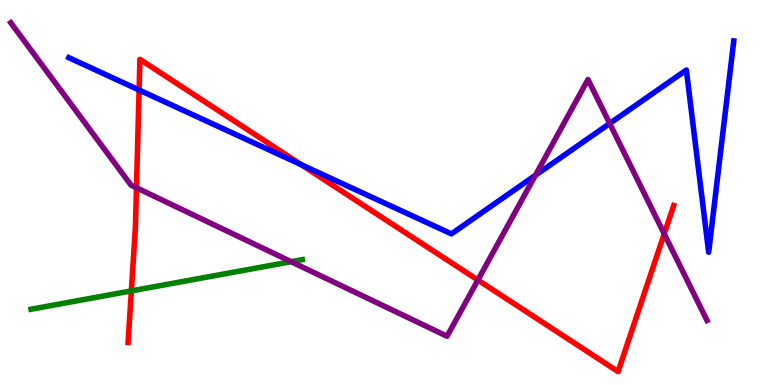[{'lines': ['blue', 'red'], 'intersections': [{'x': 1.79, 'y': 7.66}, {'x': 3.89, 'y': 5.72}]}, {'lines': ['green', 'red'], 'intersections': [{'x': 1.69, 'y': 2.44}]}, {'lines': ['purple', 'red'], 'intersections': [{'x': 1.76, 'y': 5.12}, {'x': 6.17, 'y': 2.73}, {'x': 8.57, 'y': 3.93}]}, {'lines': ['blue', 'green'], 'intersections': []}, {'lines': ['blue', 'purple'], 'intersections': [{'x': 6.91, 'y': 5.45}, {'x': 7.87, 'y': 6.79}]}, {'lines': ['green', 'purple'], 'intersections': [{'x': 3.76, 'y': 3.2}]}]